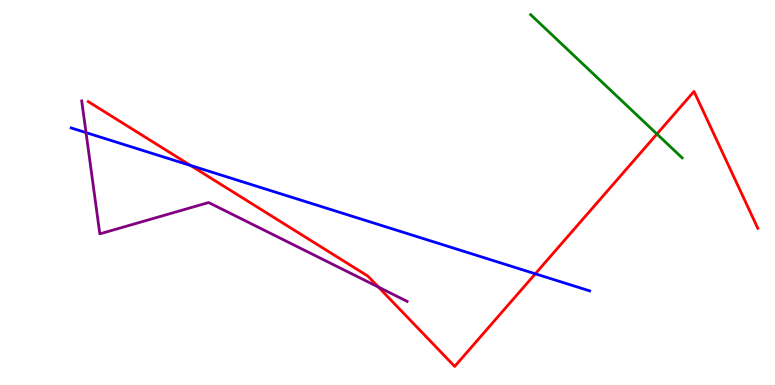[{'lines': ['blue', 'red'], 'intersections': [{'x': 2.46, 'y': 5.7}, {'x': 6.91, 'y': 2.89}]}, {'lines': ['green', 'red'], 'intersections': [{'x': 8.48, 'y': 6.52}]}, {'lines': ['purple', 'red'], 'intersections': [{'x': 4.88, 'y': 2.54}]}, {'lines': ['blue', 'green'], 'intersections': []}, {'lines': ['blue', 'purple'], 'intersections': [{'x': 1.11, 'y': 6.56}]}, {'lines': ['green', 'purple'], 'intersections': []}]